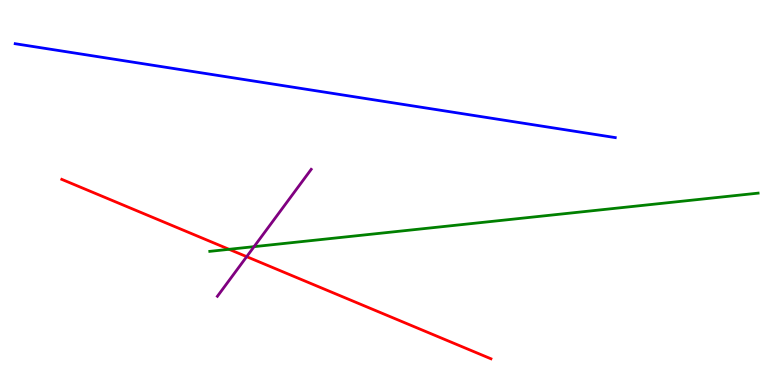[{'lines': ['blue', 'red'], 'intersections': []}, {'lines': ['green', 'red'], 'intersections': [{'x': 2.96, 'y': 3.52}]}, {'lines': ['purple', 'red'], 'intersections': [{'x': 3.18, 'y': 3.33}]}, {'lines': ['blue', 'green'], 'intersections': []}, {'lines': ['blue', 'purple'], 'intersections': []}, {'lines': ['green', 'purple'], 'intersections': [{'x': 3.28, 'y': 3.59}]}]